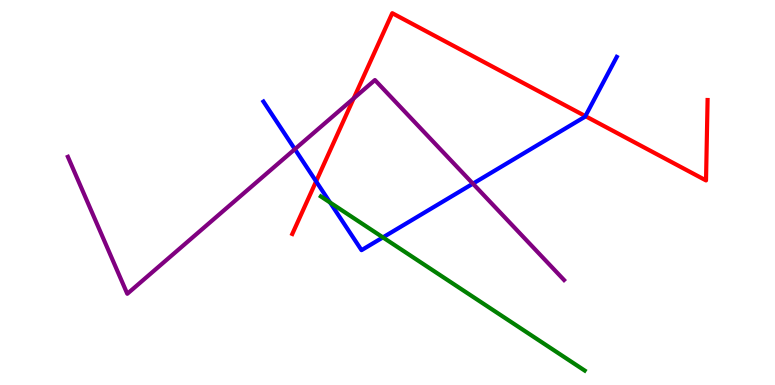[{'lines': ['blue', 'red'], 'intersections': [{'x': 4.08, 'y': 5.29}, {'x': 7.55, 'y': 6.98}]}, {'lines': ['green', 'red'], 'intersections': []}, {'lines': ['purple', 'red'], 'intersections': [{'x': 4.56, 'y': 7.44}]}, {'lines': ['blue', 'green'], 'intersections': [{'x': 4.26, 'y': 4.74}, {'x': 4.94, 'y': 3.83}]}, {'lines': ['blue', 'purple'], 'intersections': [{'x': 3.8, 'y': 6.13}, {'x': 6.1, 'y': 5.23}]}, {'lines': ['green', 'purple'], 'intersections': []}]